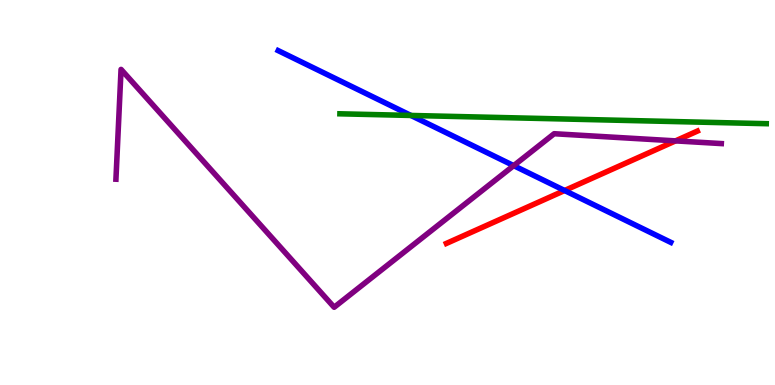[{'lines': ['blue', 'red'], 'intersections': [{'x': 7.29, 'y': 5.05}]}, {'lines': ['green', 'red'], 'intersections': []}, {'lines': ['purple', 'red'], 'intersections': [{'x': 8.72, 'y': 6.34}]}, {'lines': ['blue', 'green'], 'intersections': [{'x': 5.3, 'y': 7.0}]}, {'lines': ['blue', 'purple'], 'intersections': [{'x': 6.63, 'y': 5.7}]}, {'lines': ['green', 'purple'], 'intersections': []}]